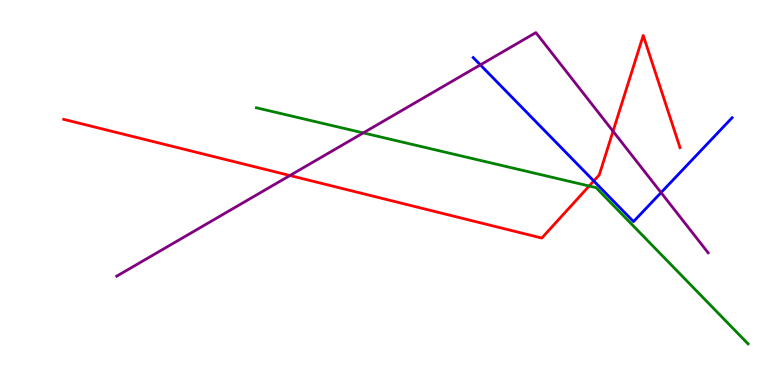[{'lines': ['blue', 'red'], 'intersections': [{'x': 7.66, 'y': 5.3}]}, {'lines': ['green', 'red'], 'intersections': [{'x': 7.6, 'y': 5.17}]}, {'lines': ['purple', 'red'], 'intersections': [{'x': 3.74, 'y': 5.44}, {'x': 7.91, 'y': 6.59}]}, {'lines': ['blue', 'green'], 'intersections': []}, {'lines': ['blue', 'purple'], 'intersections': [{'x': 6.2, 'y': 8.31}, {'x': 8.53, 'y': 5.0}]}, {'lines': ['green', 'purple'], 'intersections': [{'x': 4.69, 'y': 6.55}]}]